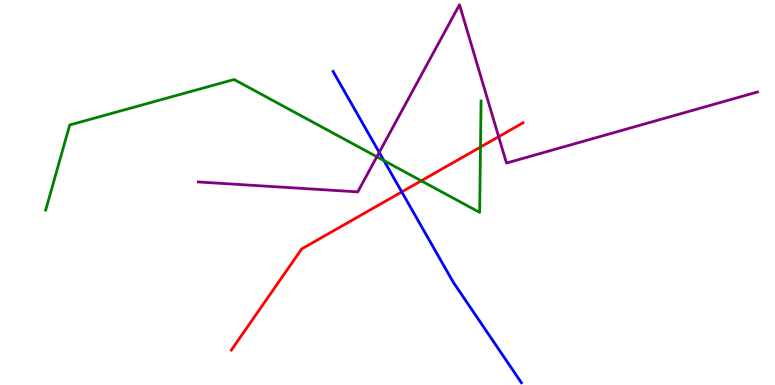[{'lines': ['blue', 'red'], 'intersections': [{'x': 5.18, 'y': 5.02}]}, {'lines': ['green', 'red'], 'intersections': [{'x': 5.44, 'y': 5.3}, {'x': 6.2, 'y': 6.18}]}, {'lines': ['purple', 'red'], 'intersections': [{'x': 6.43, 'y': 6.45}]}, {'lines': ['blue', 'green'], 'intersections': [{'x': 4.95, 'y': 5.83}]}, {'lines': ['blue', 'purple'], 'intersections': [{'x': 4.89, 'y': 6.04}]}, {'lines': ['green', 'purple'], 'intersections': [{'x': 4.86, 'y': 5.93}]}]